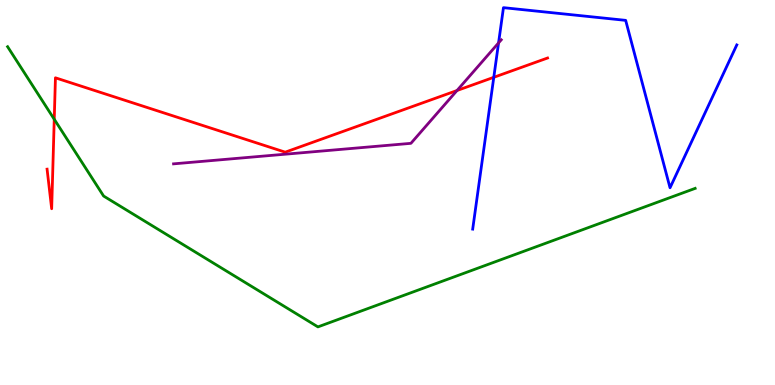[{'lines': ['blue', 'red'], 'intersections': [{'x': 6.37, 'y': 7.99}]}, {'lines': ['green', 'red'], 'intersections': [{'x': 0.7, 'y': 6.9}]}, {'lines': ['purple', 'red'], 'intersections': [{'x': 5.9, 'y': 7.65}]}, {'lines': ['blue', 'green'], 'intersections': []}, {'lines': ['blue', 'purple'], 'intersections': [{'x': 6.43, 'y': 8.89}]}, {'lines': ['green', 'purple'], 'intersections': []}]